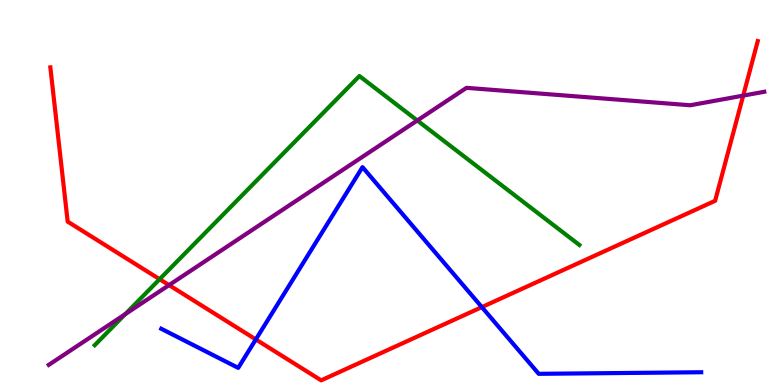[{'lines': ['blue', 'red'], 'intersections': [{'x': 3.3, 'y': 1.18}, {'x': 6.22, 'y': 2.02}]}, {'lines': ['green', 'red'], 'intersections': [{'x': 2.06, 'y': 2.75}]}, {'lines': ['purple', 'red'], 'intersections': [{'x': 2.18, 'y': 2.59}, {'x': 9.59, 'y': 7.52}]}, {'lines': ['blue', 'green'], 'intersections': []}, {'lines': ['blue', 'purple'], 'intersections': []}, {'lines': ['green', 'purple'], 'intersections': [{'x': 1.62, 'y': 1.84}, {'x': 5.38, 'y': 6.87}]}]